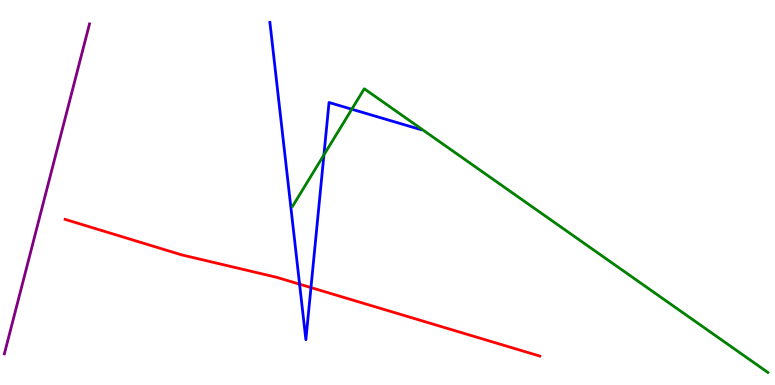[{'lines': ['blue', 'red'], 'intersections': [{'x': 3.87, 'y': 2.62}, {'x': 4.01, 'y': 2.53}]}, {'lines': ['green', 'red'], 'intersections': []}, {'lines': ['purple', 'red'], 'intersections': []}, {'lines': ['blue', 'green'], 'intersections': [{'x': 4.18, 'y': 5.98}, {'x': 4.54, 'y': 7.16}]}, {'lines': ['blue', 'purple'], 'intersections': []}, {'lines': ['green', 'purple'], 'intersections': []}]